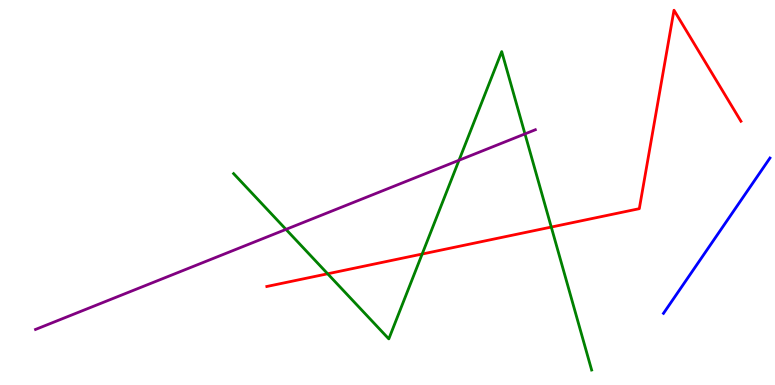[{'lines': ['blue', 'red'], 'intersections': []}, {'lines': ['green', 'red'], 'intersections': [{'x': 4.23, 'y': 2.89}, {'x': 5.45, 'y': 3.4}, {'x': 7.11, 'y': 4.1}]}, {'lines': ['purple', 'red'], 'intersections': []}, {'lines': ['blue', 'green'], 'intersections': []}, {'lines': ['blue', 'purple'], 'intersections': []}, {'lines': ['green', 'purple'], 'intersections': [{'x': 3.69, 'y': 4.04}, {'x': 5.92, 'y': 5.84}, {'x': 6.77, 'y': 6.52}]}]